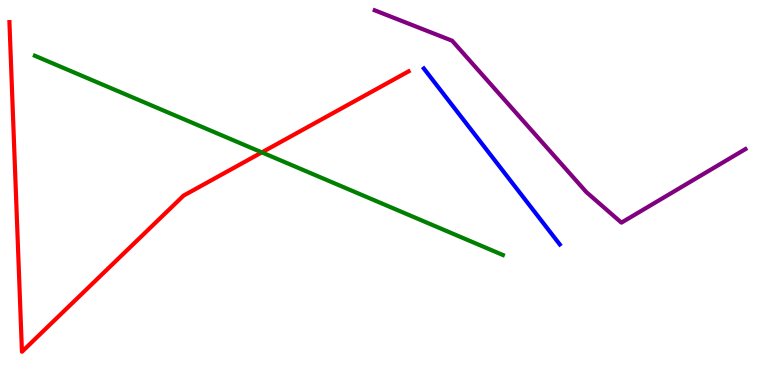[{'lines': ['blue', 'red'], 'intersections': []}, {'lines': ['green', 'red'], 'intersections': [{'x': 3.38, 'y': 6.04}]}, {'lines': ['purple', 'red'], 'intersections': []}, {'lines': ['blue', 'green'], 'intersections': []}, {'lines': ['blue', 'purple'], 'intersections': []}, {'lines': ['green', 'purple'], 'intersections': []}]